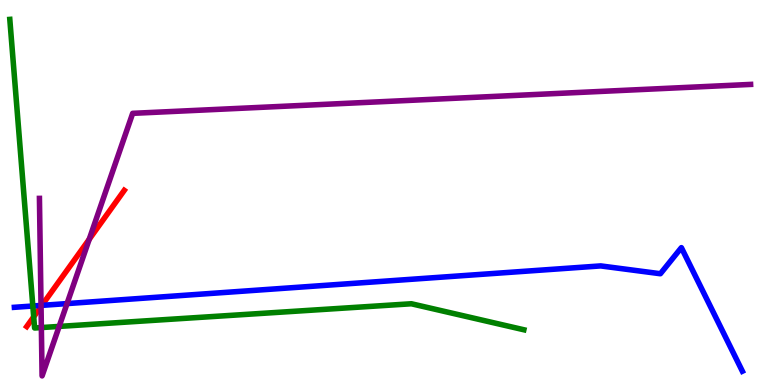[{'lines': ['blue', 'red'], 'intersections': [{'x': 0.541, 'y': 2.07}]}, {'lines': ['green', 'red'], 'intersections': [{'x': 0.435, 'y': 1.77}]}, {'lines': ['purple', 'red'], 'intersections': [{'x': 0.53, 'y': 2.04}, {'x': 1.15, 'y': 3.79}]}, {'lines': ['blue', 'green'], 'intersections': [{'x': 0.424, 'y': 2.05}]}, {'lines': ['blue', 'purple'], 'intersections': [{'x': 0.529, 'y': 2.07}, {'x': 0.865, 'y': 2.11}]}, {'lines': ['green', 'purple'], 'intersections': [{'x': 0.534, 'y': 1.49}, {'x': 0.763, 'y': 1.52}]}]